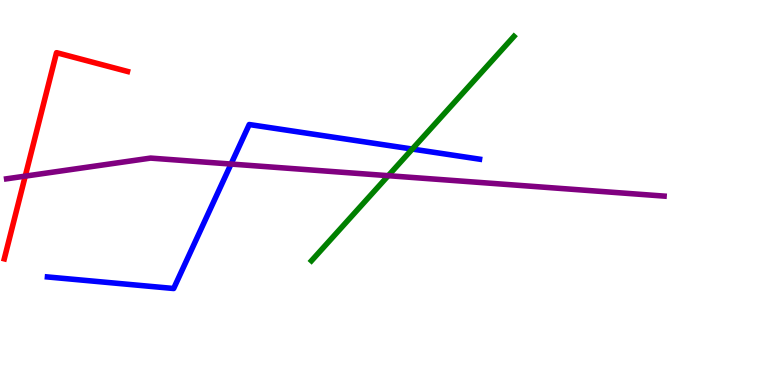[{'lines': ['blue', 'red'], 'intersections': []}, {'lines': ['green', 'red'], 'intersections': []}, {'lines': ['purple', 'red'], 'intersections': [{'x': 0.326, 'y': 5.43}]}, {'lines': ['blue', 'green'], 'intersections': [{'x': 5.32, 'y': 6.13}]}, {'lines': ['blue', 'purple'], 'intersections': [{'x': 2.98, 'y': 5.74}]}, {'lines': ['green', 'purple'], 'intersections': [{'x': 5.01, 'y': 5.44}]}]